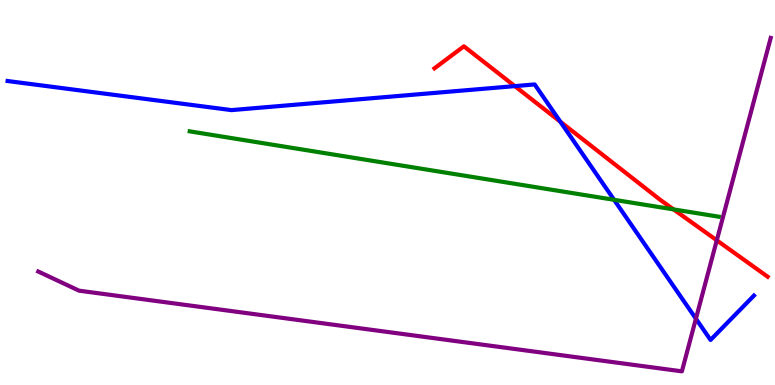[{'lines': ['blue', 'red'], 'intersections': [{'x': 6.64, 'y': 7.76}, {'x': 7.23, 'y': 6.84}]}, {'lines': ['green', 'red'], 'intersections': [{'x': 8.69, 'y': 4.56}]}, {'lines': ['purple', 'red'], 'intersections': [{'x': 9.25, 'y': 3.76}]}, {'lines': ['blue', 'green'], 'intersections': [{'x': 7.92, 'y': 4.81}]}, {'lines': ['blue', 'purple'], 'intersections': [{'x': 8.98, 'y': 1.72}]}, {'lines': ['green', 'purple'], 'intersections': []}]